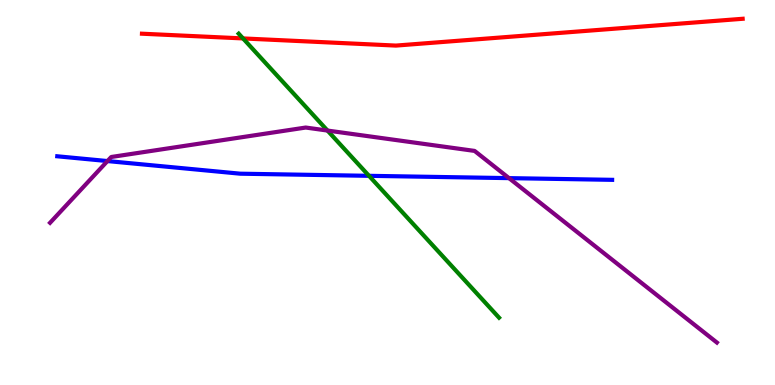[{'lines': ['blue', 'red'], 'intersections': []}, {'lines': ['green', 'red'], 'intersections': [{'x': 3.14, 'y': 9.0}]}, {'lines': ['purple', 'red'], 'intersections': []}, {'lines': ['blue', 'green'], 'intersections': [{'x': 4.76, 'y': 5.43}]}, {'lines': ['blue', 'purple'], 'intersections': [{'x': 1.39, 'y': 5.82}, {'x': 6.57, 'y': 5.37}]}, {'lines': ['green', 'purple'], 'intersections': [{'x': 4.23, 'y': 6.61}]}]